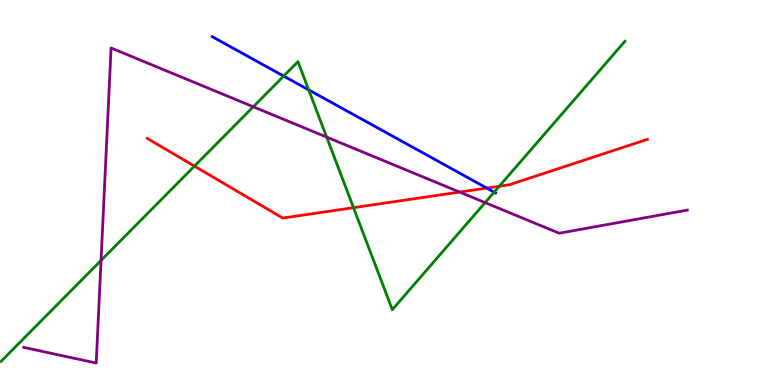[{'lines': ['blue', 'red'], 'intersections': [{'x': 6.28, 'y': 5.11}]}, {'lines': ['green', 'red'], 'intersections': [{'x': 2.51, 'y': 5.68}, {'x': 4.56, 'y': 4.61}, {'x': 6.44, 'y': 5.16}]}, {'lines': ['purple', 'red'], 'intersections': [{'x': 5.93, 'y': 5.01}]}, {'lines': ['blue', 'green'], 'intersections': [{'x': 3.66, 'y': 8.02}, {'x': 3.98, 'y': 7.67}, {'x': 6.38, 'y': 5.01}]}, {'lines': ['blue', 'purple'], 'intersections': []}, {'lines': ['green', 'purple'], 'intersections': [{'x': 1.3, 'y': 3.24}, {'x': 3.27, 'y': 7.23}, {'x': 4.21, 'y': 6.44}, {'x': 6.26, 'y': 4.74}]}]